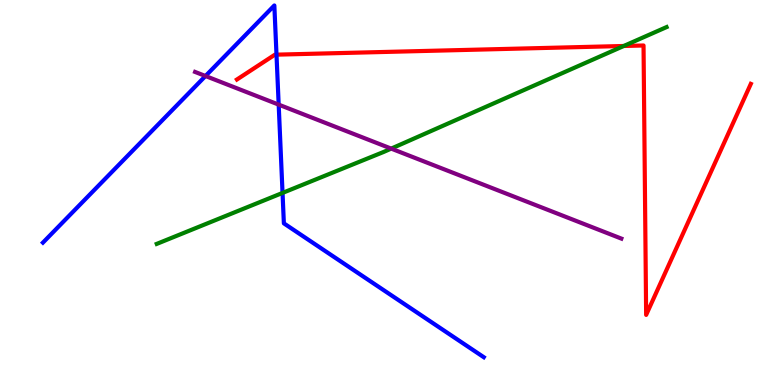[{'lines': ['blue', 'red'], 'intersections': [{'x': 3.57, 'y': 8.58}]}, {'lines': ['green', 'red'], 'intersections': [{'x': 8.05, 'y': 8.81}]}, {'lines': ['purple', 'red'], 'intersections': []}, {'lines': ['blue', 'green'], 'intersections': [{'x': 3.65, 'y': 4.99}]}, {'lines': ['blue', 'purple'], 'intersections': [{'x': 2.65, 'y': 8.03}, {'x': 3.6, 'y': 7.28}]}, {'lines': ['green', 'purple'], 'intersections': [{'x': 5.05, 'y': 6.14}]}]